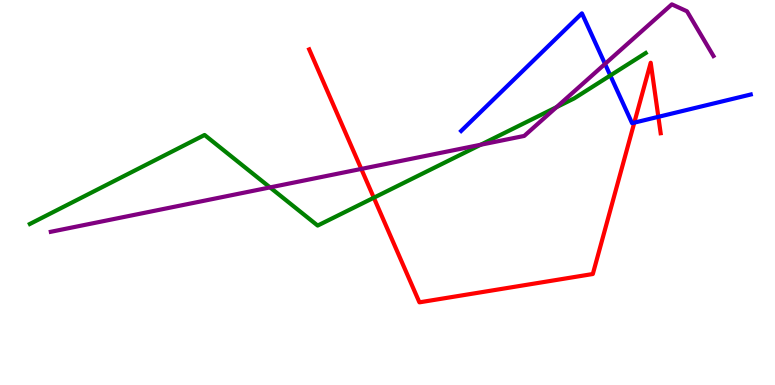[{'lines': ['blue', 'red'], 'intersections': [{'x': 8.18, 'y': 6.81}, {'x': 8.49, 'y': 6.97}]}, {'lines': ['green', 'red'], 'intersections': [{'x': 4.82, 'y': 4.86}]}, {'lines': ['purple', 'red'], 'intersections': [{'x': 4.66, 'y': 5.61}]}, {'lines': ['blue', 'green'], 'intersections': [{'x': 7.87, 'y': 8.04}]}, {'lines': ['blue', 'purple'], 'intersections': [{'x': 7.81, 'y': 8.34}]}, {'lines': ['green', 'purple'], 'intersections': [{'x': 3.48, 'y': 5.13}, {'x': 6.2, 'y': 6.24}, {'x': 7.18, 'y': 7.22}]}]